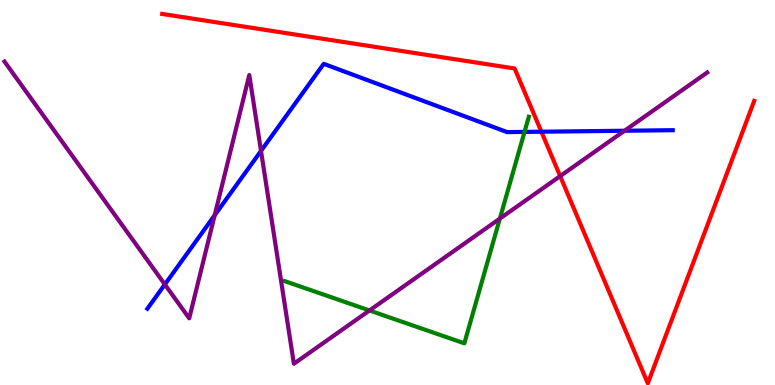[{'lines': ['blue', 'red'], 'intersections': [{'x': 6.99, 'y': 6.58}]}, {'lines': ['green', 'red'], 'intersections': []}, {'lines': ['purple', 'red'], 'intersections': [{'x': 7.23, 'y': 5.43}]}, {'lines': ['blue', 'green'], 'intersections': [{'x': 6.77, 'y': 6.57}]}, {'lines': ['blue', 'purple'], 'intersections': [{'x': 2.13, 'y': 2.61}, {'x': 2.77, 'y': 4.41}, {'x': 3.37, 'y': 6.08}, {'x': 8.06, 'y': 6.6}]}, {'lines': ['green', 'purple'], 'intersections': [{'x': 4.77, 'y': 1.94}, {'x': 6.45, 'y': 4.32}]}]